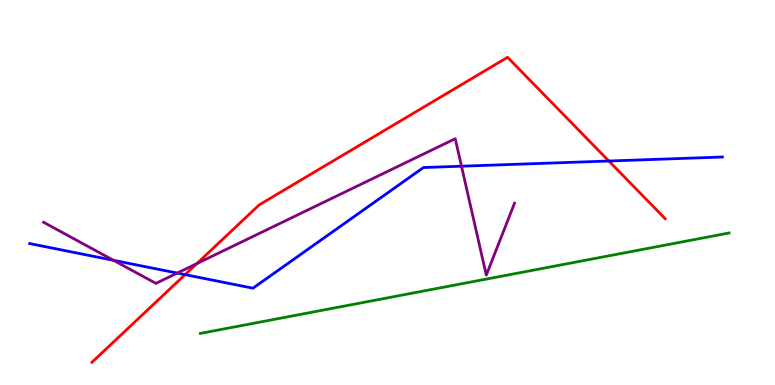[{'lines': ['blue', 'red'], 'intersections': [{'x': 2.39, 'y': 2.87}, {'x': 7.86, 'y': 5.82}]}, {'lines': ['green', 'red'], 'intersections': []}, {'lines': ['purple', 'red'], 'intersections': [{'x': 2.54, 'y': 3.15}]}, {'lines': ['blue', 'green'], 'intersections': []}, {'lines': ['blue', 'purple'], 'intersections': [{'x': 1.47, 'y': 3.24}, {'x': 2.29, 'y': 2.91}, {'x': 5.95, 'y': 5.68}]}, {'lines': ['green', 'purple'], 'intersections': []}]